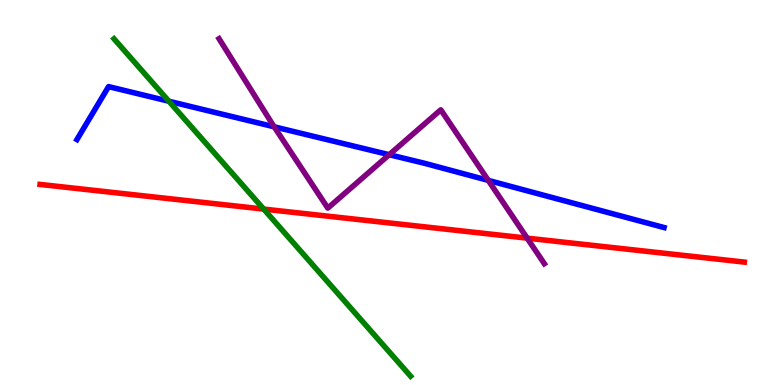[{'lines': ['blue', 'red'], 'intersections': []}, {'lines': ['green', 'red'], 'intersections': [{'x': 3.4, 'y': 4.57}]}, {'lines': ['purple', 'red'], 'intersections': [{'x': 6.8, 'y': 3.81}]}, {'lines': ['blue', 'green'], 'intersections': [{'x': 2.18, 'y': 7.37}]}, {'lines': ['blue', 'purple'], 'intersections': [{'x': 3.54, 'y': 6.71}, {'x': 5.02, 'y': 5.98}, {'x': 6.3, 'y': 5.31}]}, {'lines': ['green', 'purple'], 'intersections': []}]